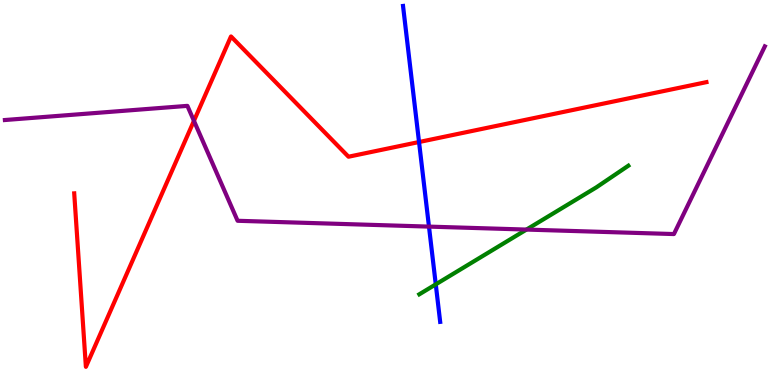[{'lines': ['blue', 'red'], 'intersections': [{'x': 5.41, 'y': 6.31}]}, {'lines': ['green', 'red'], 'intersections': []}, {'lines': ['purple', 'red'], 'intersections': [{'x': 2.5, 'y': 6.86}]}, {'lines': ['blue', 'green'], 'intersections': [{'x': 5.62, 'y': 2.61}]}, {'lines': ['blue', 'purple'], 'intersections': [{'x': 5.54, 'y': 4.11}]}, {'lines': ['green', 'purple'], 'intersections': [{'x': 6.79, 'y': 4.04}]}]